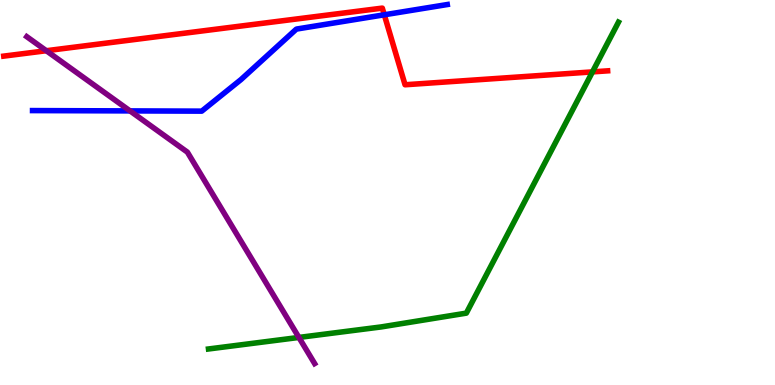[{'lines': ['blue', 'red'], 'intersections': [{'x': 4.96, 'y': 9.62}]}, {'lines': ['green', 'red'], 'intersections': [{'x': 7.64, 'y': 8.13}]}, {'lines': ['purple', 'red'], 'intersections': [{'x': 0.598, 'y': 8.68}]}, {'lines': ['blue', 'green'], 'intersections': []}, {'lines': ['blue', 'purple'], 'intersections': [{'x': 1.68, 'y': 7.12}]}, {'lines': ['green', 'purple'], 'intersections': [{'x': 3.86, 'y': 1.24}]}]